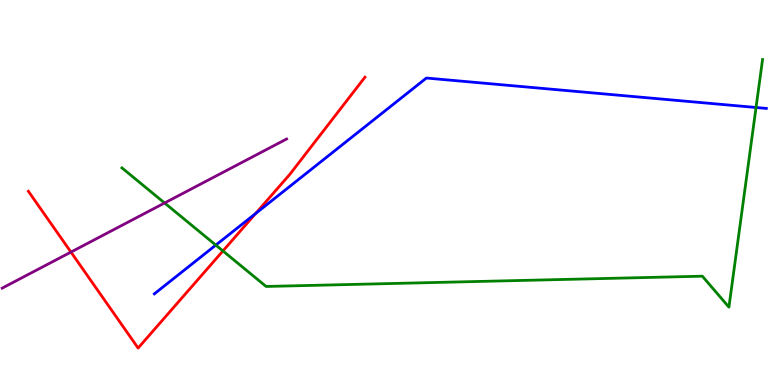[{'lines': ['blue', 'red'], 'intersections': [{'x': 3.3, 'y': 4.45}]}, {'lines': ['green', 'red'], 'intersections': [{'x': 2.88, 'y': 3.48}]}, {'lines': ['purple', 'red'], 'intersections': [{'x': 0.915, 'y': 3.45}]}, {'lines': ['blue', 'green'], 'intersections': [{'x': 2.78, 'y': 3.63}, {'x': 9.76, 'y': 7.21}]}, {'lines': ['blue', 'purple'], 'intersections': []}, {'lines': ['green', 'purple'], 'intersections': [{'x': 2.12, 'y': 4.73}]}]